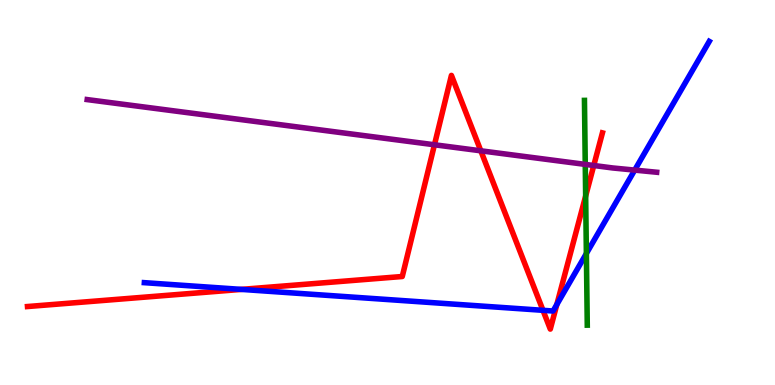[{'lines': ['blue', 'red'], 'intersections': [{'x': 3.11, 'y': 2.48}, {'x': 7.01, 'y': 1.94}, {'x': 7.19, 'y': 2.09}]}, {'lines': ['green', 'red'], 'intersections': [{'x': 7.56, 'y': 4.91}]}, {'lines': ['purple', 'red'], 'intersections': [{'x': 5.61, 'y': 6.24}, {'x': 6.2, 'y': 6.08}, {'x': 7.66, 'y': 5.7}]}, {'lines': ['blue', 'green'], 'intersections': [{'x': 7.57, 'y': 3.42}]}, {'lines': ['blue', 'purple'], 'intersections': [{'x': 8.19, 'y': 5.58}]}, {'lines': ['green', 'purple'], 'intersections': [{'x': 7.55, 'y': 5.73}]}]